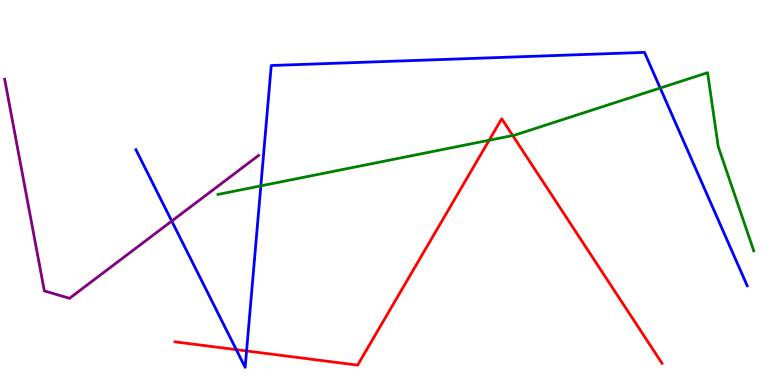[{'lines': ['blue', 'red'], 'intersections': [{'x': 3.05, 'y': 0.918}, {'x': 3.18, 'y': 0.884}]}, {'lines': ['green', 'red'], 'intersections': [{'x': 6.31, 'y': 6.36}, {'x': 6.62, 'y': 6.48}]}, {'lines': ['purple', 'red'], 'intersections': []}, {'lines': ['blue', 'green'], 'intersections': [{'x': 3.37, 'y': 5.17}, {'x': 8.52, 'y': 7.71}]}, {'lines': ['blue', 'purple'], 'intersections': [{'x': 2.22, 'y': 4.26}]}, {'lines': ['green', 'purple'], 'intersections': []}]